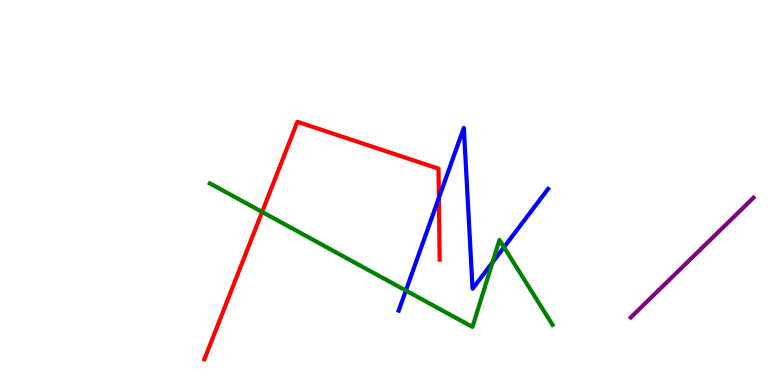[{'lines': ['blue', 'red'], 'intersections': [{'x': 5.66, 'y': 4.86}]}, {'lines': ['green', 'red'], 'intersections': [{'x': 3.38, 'y': 4.49}]}, {'lines': ['purple', 'red'], 'intersections': []}, {'lines': ['blue', 'green'], 'intersections': [{'x': 5.24, 'y': 2.45}, {'x': 6.35, 'y': 3.18}, {'x': 6.5, 'y': 3.58}]}, {'lines': ['blue', 'purple'], 'intersections': []}, {'lines': ['green', 'purple'], 'intersections': []}]